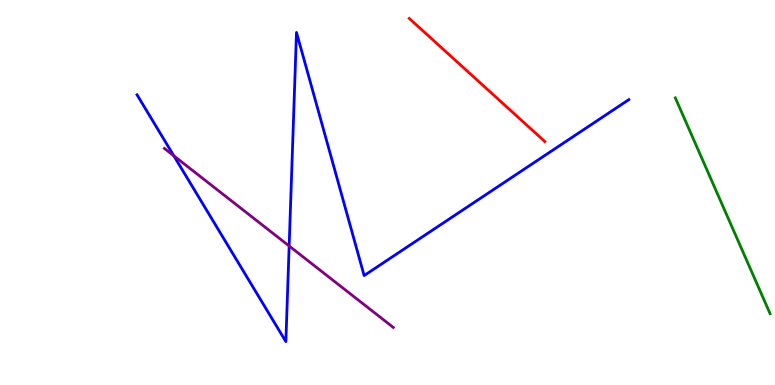[{'lines': ['blue', 'red'], 'intersections': []}, {'lines': ['green', 'red'], 'intersections': []}, {'lines': ['purple', 'red'], 'intersections': []}, {'lines': ['blue', 'green'], 'intersections': []}, {'lines': ['blue', 'purple'], 'intersections': [{'x': 2.24, 'y': 5.95}, {'x': 3.73, 'y': 3.61}]}, {'lines': ['green', 'purple'], 'intersections': []}]